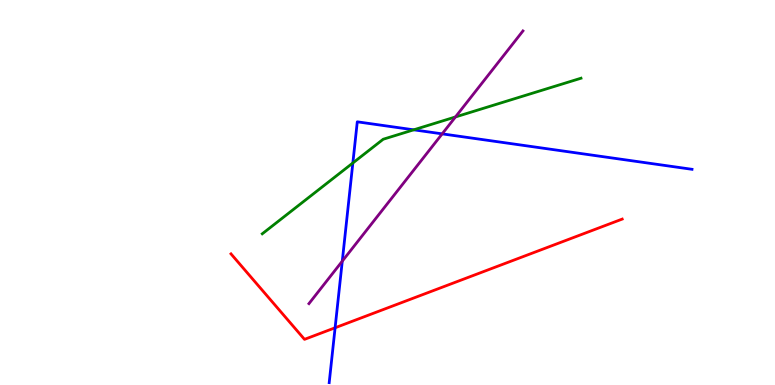[{'lines': ['blue', 'red'], 'intersections': [{'x': 4.32, 'y': 1.49}]}, {'lines': ['green', 'red'], 'intersections': []}, {'lines': ['purple', 'red'], 'intersections': []}, {'lines': ['blue', 'green'], 'intersections': [{'x': 4.55, 'y': 5.77}, {'x': 5.34, 'y': 6.63}]}, {'lines': ['blue', 'purple'], 'intersections': [{'x': 4.42, 'y': 3.22}, {'x': 5.71, 'y': 6.52}]}, {'lines': ['green', 'purple'], 'intersections': [{'x': 5.88, 'y': 6.96}]}]